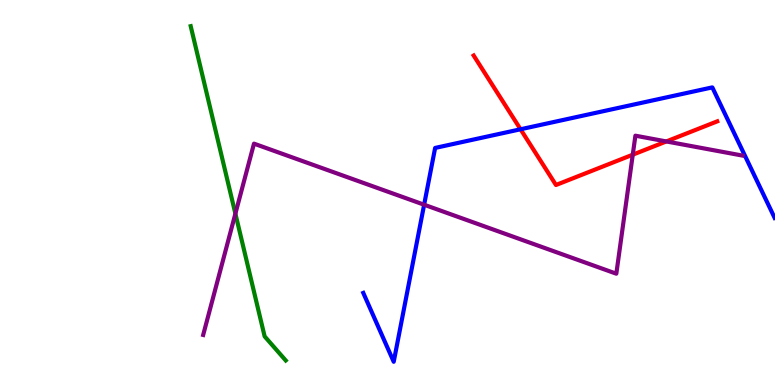[{'lines': ['blue', 'red'], 'intersections': [{'x': 6.72, 'y': 6.64}]}, {'lines': ['green', 'red'], 'intersections': []}, {'lines': ['purple', 'red'], 'intersections': [{'x': 8.16, 'y': 5.98}, {'x': 8.6, 'y': 6.33}]}, {'lines': ['blue', 'green'], 'intersections': []}, {'lines': ['blue', 'purple'], 'intersections': [{'x': 5.47, 'y': 4.68}]}, {'lines': ['green', 'purple'], 'intersections': [{'x': 3.04, 'y': 4.45}]}]